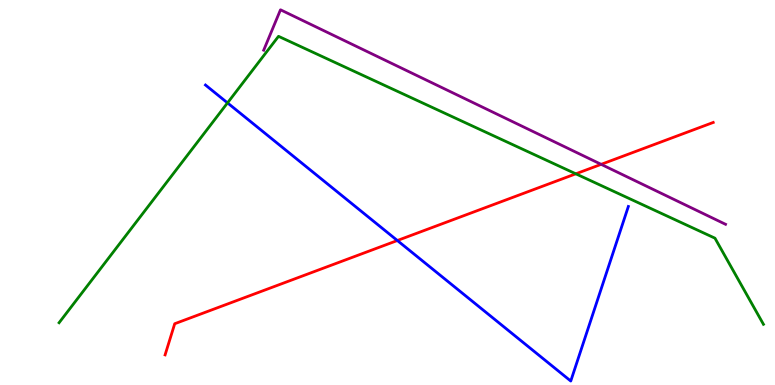[{'lines': ['blue', 'red'], 'intersections': [{'x': 5.13, 'y': 3.75}]}, {'lines': ['green', 'red'], 'intersections': [{'x': 7.43, 'y': 5.49}]}, {'lines': ['purple', 'red'], 'intersections': [{'x': 7.76, 'y': 5.73}]}, {'lines': ['blue', 'green'], 'intersections': [{'x': 2.94, 'y': 7.33}]}, {'lines': ['blue', 'purple'], 'intersections': []}, {'lines': ['green', 'purple'], 'intersections': []}]